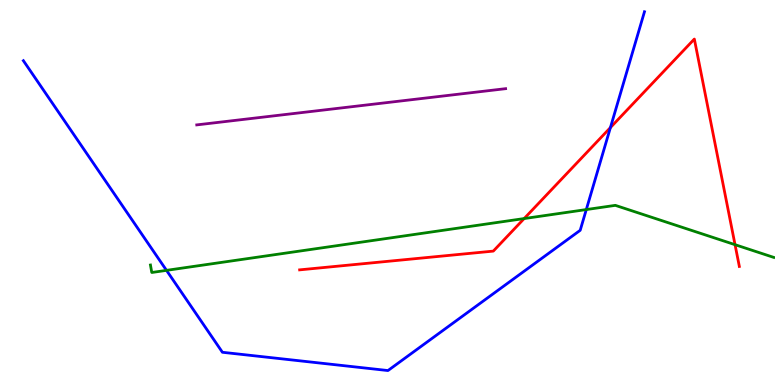[{'lines': ['blue', 'red'], 'intersections': [{'x': 7.88, 'y': 6.69}]}, {'lines': ['green', 'red'], 'intersections': [{'x': 6.76, 'y': 4.32}, {'x': 9.48, 'y': 3.64}]}, {'lines': ['purple', 'red'], 'intersections': []}, {'lines': ['blue', 'green'], 'intersections': [{'x': 2.15, 'y': 2.98}, {'x': 7.57, 'y': 4.56}]}, {'lines': ['blue', 'purple'], 'intersections': []}, {'lines': ['green', 'purple'], 'intersections': []}]